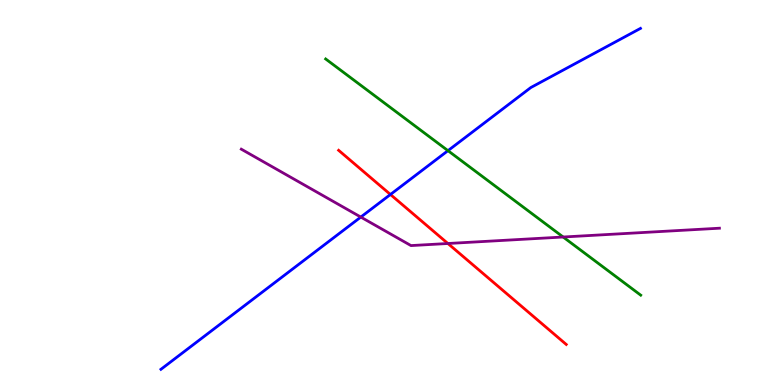[{'lines': ['blue', 'red'], 'intersections': [{'x': 5.04, 'y': 4.95}]}, {'lines': ['green', 'red'], 'intersections': []}, {'lines': ['purple', 'red'], 'intersections': [{'x': 5.78, 'y': 3.68}]}, {'lines': ['blue', 'green'], 'intersections': [{'x': 5.78, 'y': 6.09}]}, {'lines': ['blue', 'purple'], 'intersections': [{'x': 4.66, 'y': 4.36}]}, {'lines': ['green', 'purple'], 'intersections': [{'x': 7.27, 'y': 3.84}]}]